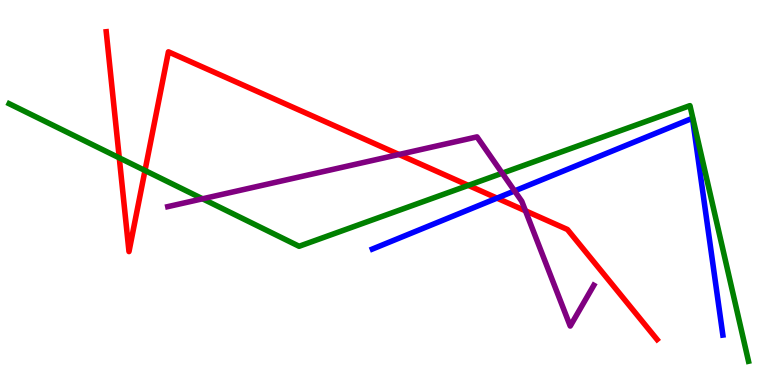[{'lines': ['blue', 'red'], 'intersections': [{'x': 6.41, 'y': 4.85}]}, {'lines': ['green', 'red'], 'intersections': [{'x': 1.54, 'y': 5.9}, {'x': 1.87, 'y': 5.57}, {'x': 6.04, 'y': 5.19}]}, {'lines': ['purple', 'red'], 'intersections': [{'x': 5.15, 'y': 5.99}, {'x': 6.78, 'y': 4.52}]}, {'lines': ['blue', 'green'], 'intersections': []}, {'lines': ['blue', 'purple'], 'intersections': [{'x': 6.64, 'y': 5.04}]}, {'lines': ['green', 'purple'], 'intersections': [{'x': 2.61, 'y': 4.84}, {'x': 6.48, 'y': 5.5}]}]